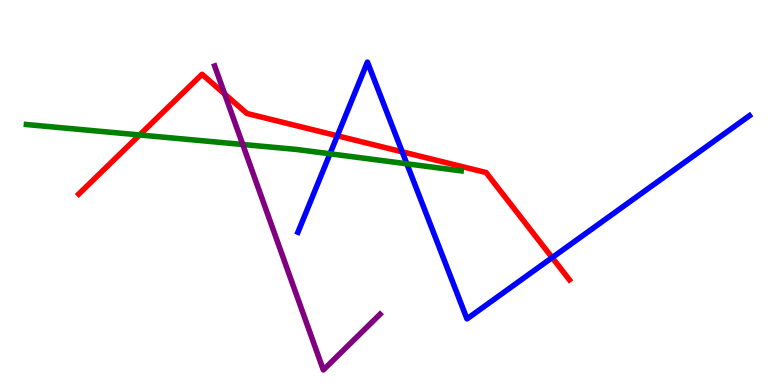[{'lines': ['blue', 'red'], 'intersections': [{'x': 4.35, 'y': 6.47}, {'x': 5.19, 'y': 6.06}, {'x': 7.12, 'y': 3.31}]}, {'lines': ['green', 'red'], 'intersections': [{'x': 1.8, 'y': 6.49}]}, {'lines': ['purple', 'red'], 'intersections': [{'x': 2.9, 'y': 7.56}]}, {'lines': ['blue', 'green'], 'intersections': [{'x': 4.26, 'y': 6.01}, {'x': 5.25, 'y': 5.75}]}, {'lines': ['blue', 'purple'], 'intersections': []}, {'lines': ['green', 'purple'], 'intersections': [{'x': 3.13, 'y': 6.25}]}]